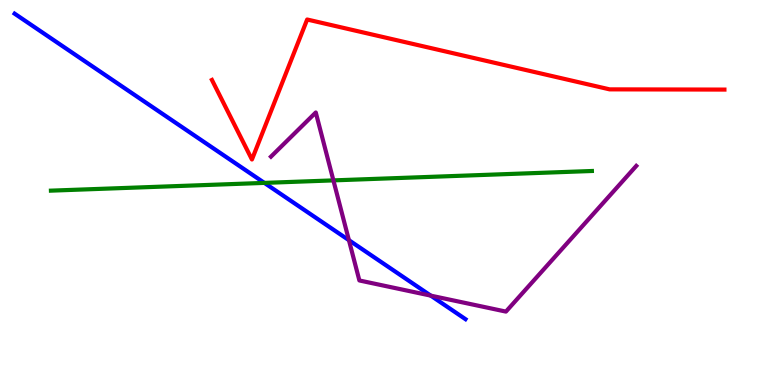[{'lines': ['blue', 'red'], 'intersections': []}, {'lines': ['green', 'red'], 'intersections': []}, {'lines': ['purple', 'red'], 'intersections': []}, {'lines': ['blue', 'green'], 'intersections': [{'x': 3.41, 'y': 5.25}]}, {'lines': ['blue', 'purple'], 'intersections': [{'x': 4.5, 'y': 3.76}, {'x': 5.56, 'y': 2.32}]}, {'lines': ['green', 'purple'], 'intersections': [{'x': 4.3, 'y': 5.31}]}]